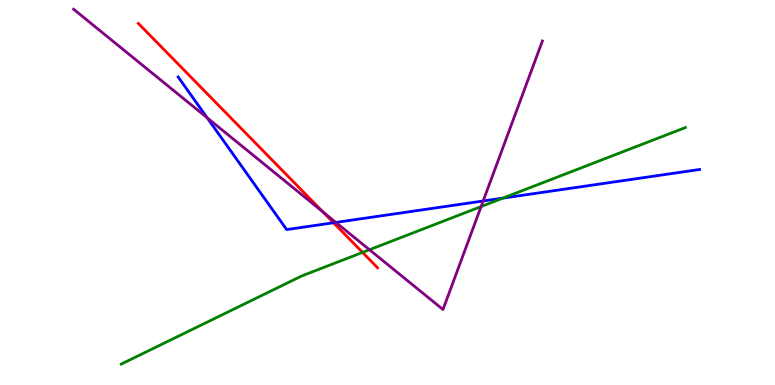[{'lines': ['blue', 'red'], 'intersections': [{'x': 4.3, 'y': 4.21}]}, {'lines': ['green', 'red'], 'intersections': [{'x': 4.68, 'y': 3.44}]}, {'lines': ['purple', 'red'], 'intersections': [{'x': 4.17, 'y': 4.5}]}, {'lines': ['blue', 'green'], 'intersections': [{'x': 6.49, 'y': 4.85}]}, {'lines': ['blue', 'purple'], 'intersections': [{'x': 2.67, 'y': 6.94}, {'x': 4.33, 'y': 4.22}, {'x': 6.23, 'y': 4.78}]}, {'lines': ['green', 'purple'], 'intersections': [{'x': 4.77, 'y': 3.51}, {'x': 6.21, 'y': 4.63}]}]